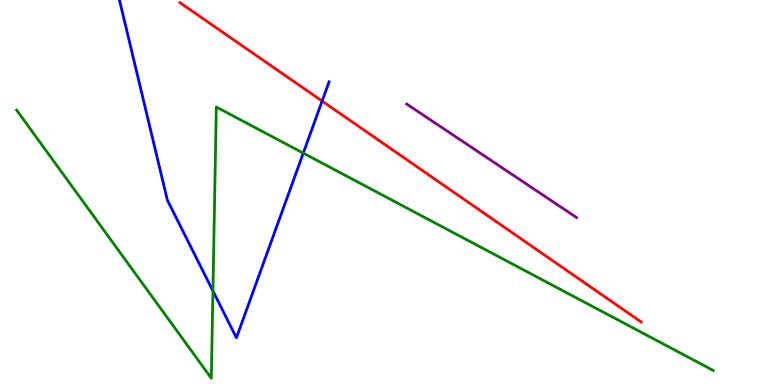[{'lines': ['blue', 'red'], 'intersections': [{'x': 4.16, 'y': 7.38}]}, {'lines': ['green', 'red'], 'intersections': []}, {'lines': ['purple', 'red'], 'intersections': []}, {'lines': ['blue', 'green'], 'intersections': [{'x': 2.75, 'y': 2.44}, {'x': 3.91, 'y': 6.02}]}, {'lines': ['blue', 'purple'], 'intersections': []}, {'lines': ['green', 'purple'], 'intersections': []}]